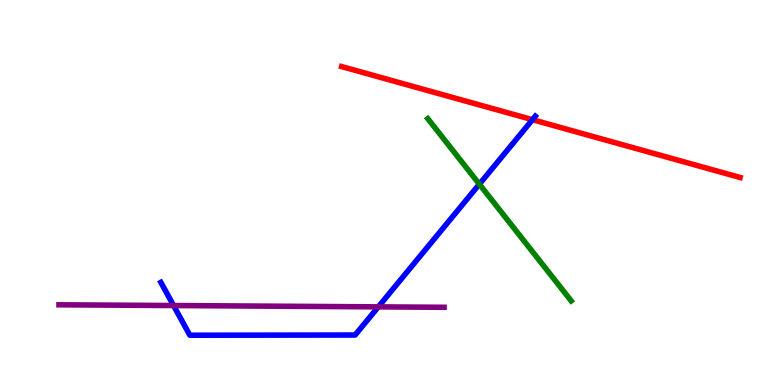[{'lines': ['blue', 'red'], 'intersections': [{'x': 6.87, 'y': 6.89}]}, {'lines': ['green', 'red'], 'intersections': []}, {'lines': ['purple', 'red'], 'intersections': []}, {'lines': ['blue', 'green'], 'intersections': [{'x': 6.19, 'y': 5.22}]}, {'lines': ['blue', 'purple'], 'intersections': [{'x': 2.24, 'y': 2.06}, {'x': 4.88, 'y': 2.03}]}, {'lines': ['green', 'purple'], 'intersections': []}]